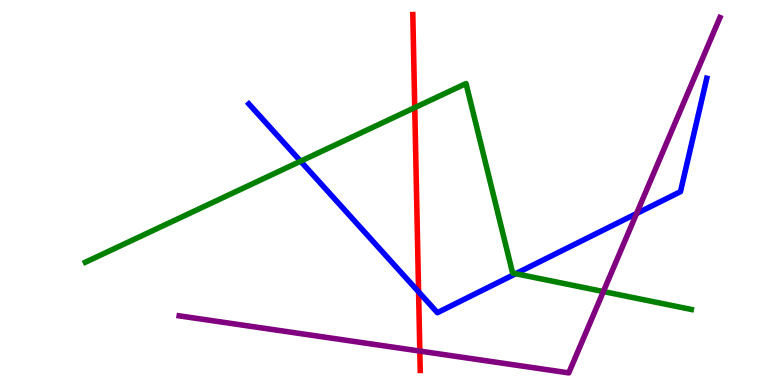[{'lines': ['blue', 'red'], 'intersections': [{'x': 5.4, 'y': 2.42}]}, {'lines': ['green', 'red'], 'intersections': [{'x': 5.35, 'y': 7.2}]}, {'lines': ['purple', 'red'], 'intersections': [{'x': 5.42, 'y': 0.881}]}, {'lines': ['blue', 'green'], 'intersections': [{'x': 3.88, 'y': 5.81}, {'x': 6.65, 'y': 2.89}]}, {'lines': ['blue', 'purple'], 'intersections': [{'x': 8.21, 'y': 4.45}]}, {'lines': ['green', 'purple'], 'intersections': [{'x': 7.79, 'y': 2.43}]}]